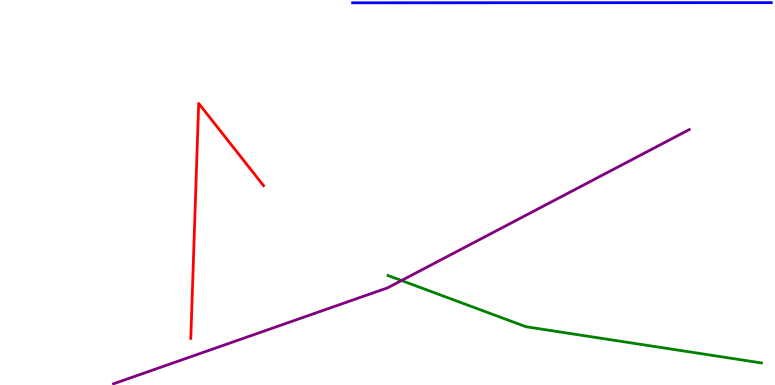[{'lines': ['blue', 'red'], 'intersections': []}, {'lines': ['green', 'red'], 'intersections': []}, {'lines': ['purple', 'red'], 'intersections': []}, {'lines': ['blue', 'green'], 'intersections': []}, {'lines': ['blue', 'purple'], 'intersections': []}, {'lines': ['green', 'purple'], 'intersections': [{'x': 5.18, 'y': 2.71}]}]